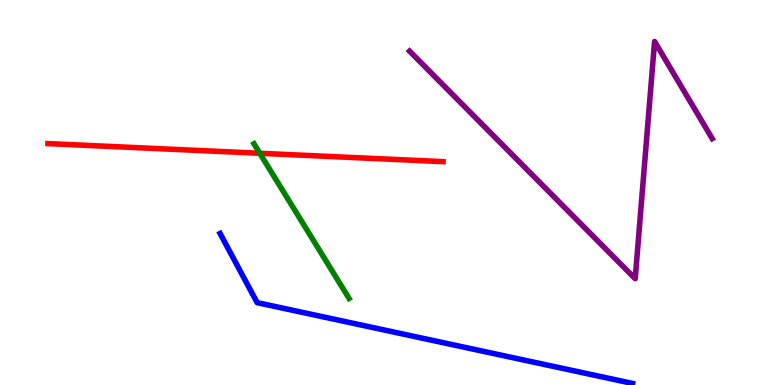[{'lines': ['blue', 'red'], 'intersections': []}, {'lines': ['green', 'red'], 'intersections': [{'x': 3.35, 'y': 6.02}]}, {'lines': ['purple', 'red'], 'intersections': []}, {'lines': ['blue', 'green'], 'intersections': []}, {'lines': ['blue', 'purple'], 'intersections': []}, {'lines': ['green', 'purple'], 'intersections': []}]